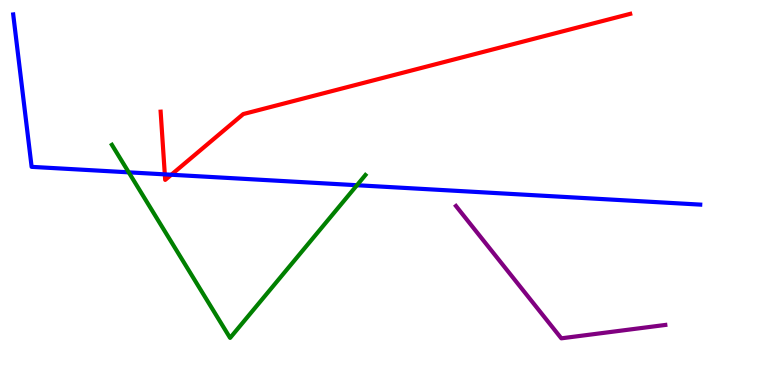[{'lines': ['blue', 'red'], 'intersections': [{'x': 2.13, 'y': 5.47}, {'x': 2.21, 'y': 5.46}]}, {'lines': ['green', 'red'], 'intersections': []}, {'lines': ['purple', 'red'], 'intersections': []}, {'lines': ['blue', 'green'], 'intersections': [{'x': 1.66, 'y': 5.52}, {'x': 4.61, 'y': 5.19}]}, {'lines': ['blue', 'purple'], 'intersections': []}, {'lines': ['green', 'purple'], 'intersections': []}]